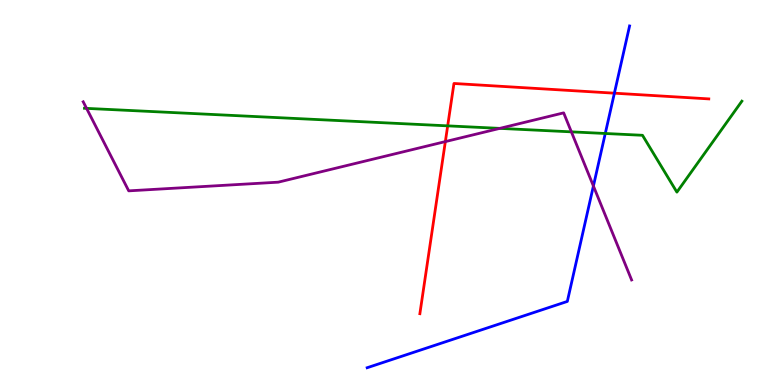[{'lines': ['blue', 'red'], 'intersections': [{'x': 7.93, 'y': 7.58}]}, {'lines': ['green', 'red'], 'intersections': [{'x': 5.78, 'y': 6.73}]}, {'lines': ['purple', 'red'], 'intersections': [{'x': 5.75, 'y': 6.32}]}, {'lines': ['blue', 'green'], 'intersections': [{'x': 7.81, 'y': 6.53}]}, {'lines': ['blue', 'purple'], 'intersections': [{'x': 7.66, 'y': 5.17}]}, {'lines': ['green', 'purple'], 'intersections': [{'x': 1.12, 'y': 7.19}, {'x': 6.45, 'y': 6.67}, {'x': 7.37, 'y': 6.58}]}]